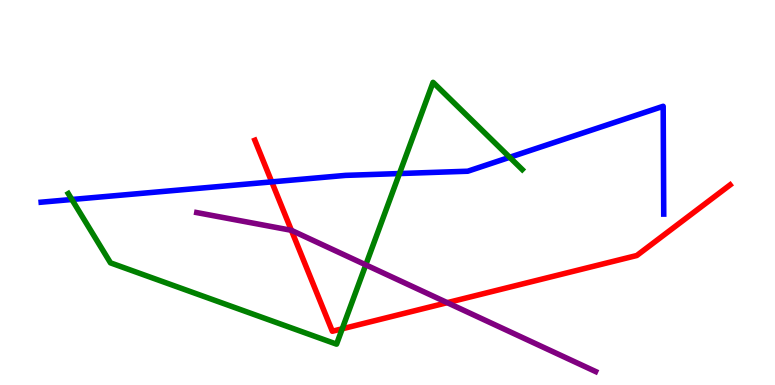[{'lines': ['blue', 'red'], 'intersections': [{'x': 3.51, 'y': 5.28}]}, {'lines': ['green', 'red'], 'intersections': [{'x': 4.42, 'y': 1.46}]}, {'lines': ['purple', 'red'], 'intersections': [{'x': 3.76, 'y': 4.02}, {'x': 5.77, 'y': 2.14}]}, {'lines': ['blue', 'green'], 'intersections': [{'x': 0.927, 'y': 4.82}, {'x': 5.15, 'y': 5.49}, {'x': 6.58, 'y': 5.91}]}, {'lines': ['blue', 'purple'], 'intersections': []}, {'lines': ['green', 'purple'], 'intersections': [{'x': 4.72, 'y': 3.12}]}]